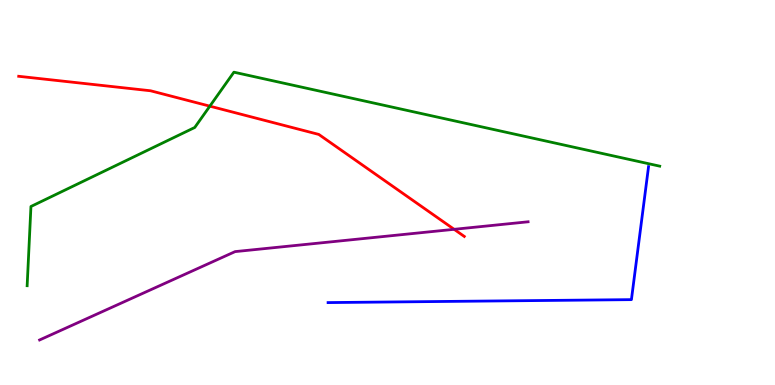[{'lines': ['blue', 'red'], 'intersections': []}, {'lines': ['green', 'red'], 'intersections': [{'x': 2.71, 'y': 7.24}]}, {'lines': ['purple', 'red'], 'intersections': [{'x': 5.86, 'y': 4.04}]}, {'lines': ['blue', 'green'], 'intersections': []}, {'lines': ['blue', 'purple'], 'intersections': []}, {'lines': ['green', 'purple'], 'intersections': []}]